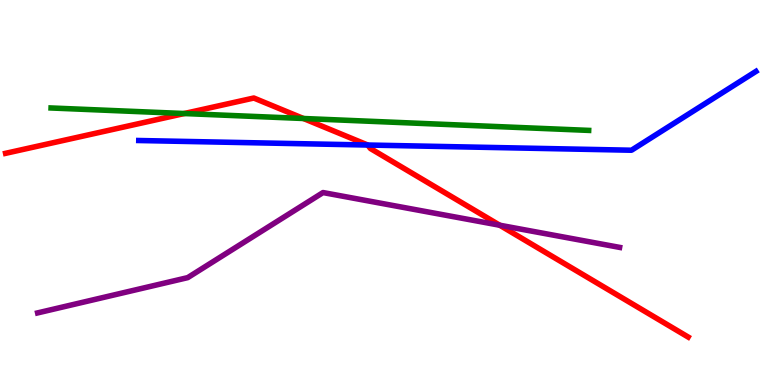[{'lines': ['blue', 'red'], 'intersections': [{'x': 4.75, 'y': 6.23}]}, {'lines': ['green', 'red'], 'intersections': [{'x': 2.38, 'y': 7.05}, {'x': 3.92, 'y': 6.92}]}, {'lines': ['purple', 'red'], 'intersections': [{'x': 6.45, 'y': 4.15}]}, {'lines': ['blue', 'green'], 'intersections': []}, {'lines': ['blue', 'purple'], 'intersections': []}, {'lines': ['green', 'purple'], 'intersections': []}]